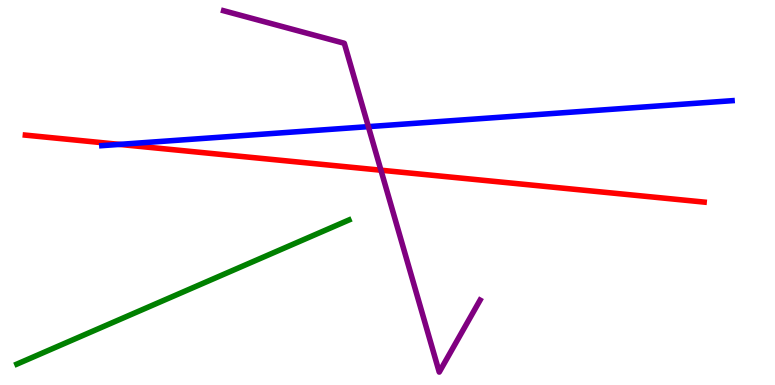[{'lines': ['blue', 'red'], 'intersections': [{'x': 1.54, 'y': 6.25}]}, {'lines': ['green', 'red'], 'intersections': []}, {'lines': ['purple', 'red'], 'intersections': [{'x': 4.92, 'y': 5.58}]}, {'lines': ['blue', 'green'], 'intersections': []}, {'lines': ['blue', 'purple'], 'intersections': [{'x': 4.75, 'y': 6.71}]}, {'lines': ['green', 'purple'], 'intersections': []}]